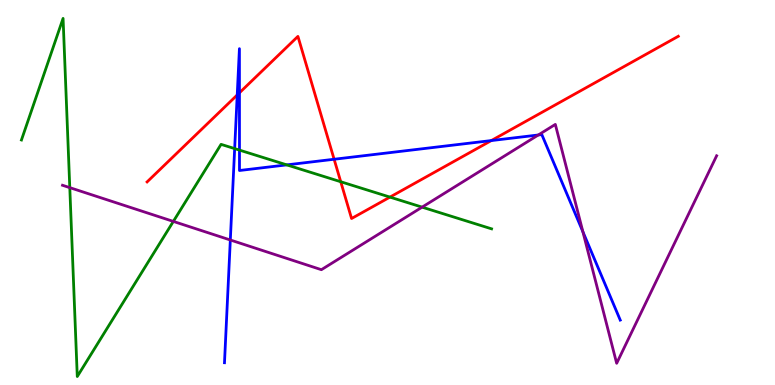[{'lines': ['blue', 'red'], 'intersections': [{'x': 3.06, 'y': 7.53}, {'x': 3.09, 'y': 7.59}, {'x': 4.31, 'y': 5.86}, {'x': 6.34, 'y': 6.35}]}, {'lines': ['green', 'red'], 'intersections': [{'x': 4.4, 'y': 5.28}, {'x': 5.03, 'y': 4.88}]}, {'lines': ['purple', 'red'], 'intersections': []}, {'lines': ['blue', 'green'], 'intersections': [{'x': 3.03, 'y': 6.14}, {'x': 3.09, 'y': 6.1}, {'x': 3.7, 'y': 5.72}]}, {'lines': ['blue', 'purple'], 'intersections': [{'x': 2.97, 'y': 3.77}, {'x': 6.95, 'y': 6.49}, {'x': 7.52, 'y': 3.98}]}, {'lines': ['green', 'purple'], 'intersections': [{'x': 0.9, 'y': 5.13}, {'x': 2.24, 'y': 4.25}, {'x': 5.45, 'y': 4.62}]}]